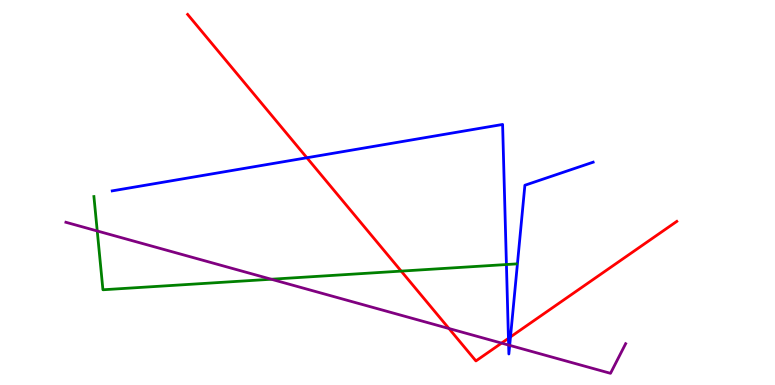[{'lines': ['blue', 'red'], 'intersections': [{'x': 3.96, 'y': 5.9}, {'x': 6.56, 'y': 1.21}, {'x': 6.59, 'y': 1.25}]}, {'lines': ['green', 'red'], 'intersections': [{'x': 5.18, 'y': 2.96}]}, {'lines': ['purple', 'red'], 'intersections': [{'x': 5.79, 'y': 1.47}, {'x': 6.47, 'y': 1.09}]}, {'lines': ['blue', 'green'], 'intersections': [{'x': 6.53, 'y': 3.13}]}, {'lines': ['blue', 'purple'], 'intersections': [{'x': 6.56, 'y': 1.04}, {'x': 6.58, 'y': 1.03}]}, {'lines': ['green', 'purple'], 'intersections': [{'x': 1.25, 'y': 4.0}, {'x': 3.5, 'y': 2.75}]}]